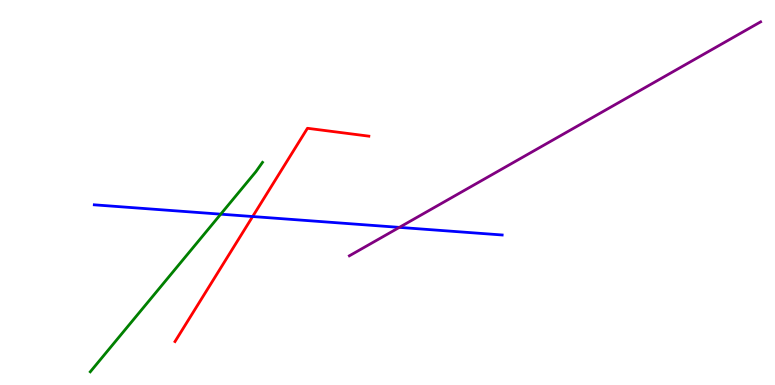[{'lines': ['blue', 'red'], 'intersections': [{'x': 3.26, 'y': 4.38}]}, {'lines': ['green', 'red'], 'intersections': []}, {'lines': ['purple', 'red'], 'intersections': []}, {'lines': ['blue', 'green'], 'intersections': [{'x': 2.85, 'y': 4.44}]}, {'lines': ['blue', 'purple'], 'intersections': [{'x': 5.15, 'y': 4.09}]}, {'lines': ['green', 'purple'], 'intersections': []}]